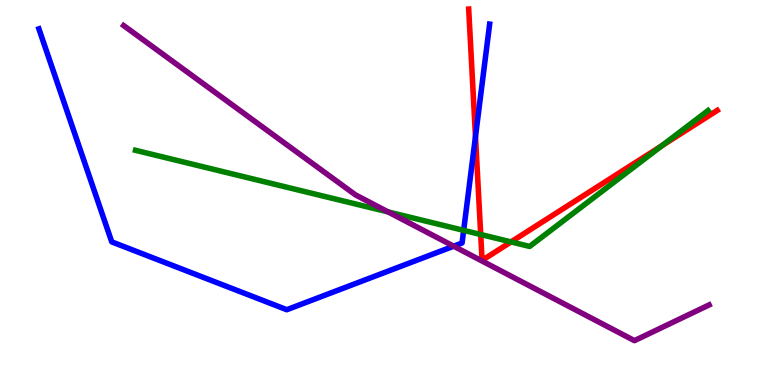[{'lines': ['blue', 'red'], 'intersections': [{'x': 6.14, 'y': 6.45}]}, {'lines': ['green', 'red'], 'intersections': [{'x': 6.2, 'y': 3.91}, {'x': 6.59, 'y': 3.72}, {'x': 8.54, 'y': 6.22}]}, {'lines': ['purple', 'red'], 'intersections': []}, {'lines': ['blue', 'green'], 'intersections': [{'x': 5.98, 'y': 4.02}]}, {'lines': ['blue', 'purple'], 'intersections': [{'x': 5.85, 'y': 3.61}]}, {'lines': ['green', 'purple'], 'intersections': [{'x': 5.01, 'y': 4.5}]}]